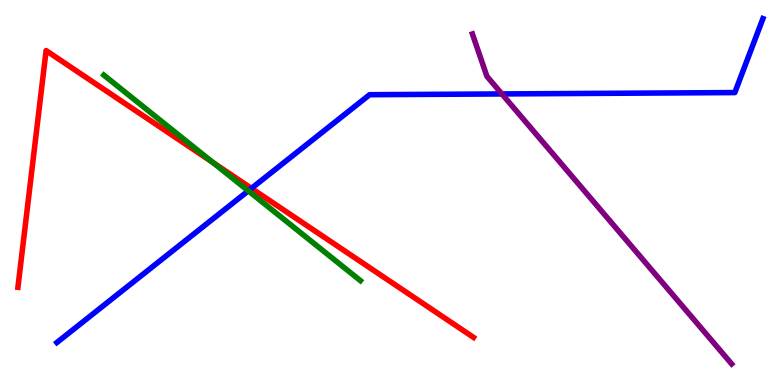[{'lines': ['blue', 'red'], 'intersections': [{'x': 3.24, 'y': 5.11}]}, {'lines': ['green', 'red'], 'intersections': [{'x': 2.75, 'y': 5.78}]}, {'lines': ['purple', 'red'], 'intersections': []}, {'lines': ['blue', 'green'], 'intersections': [{'x': 3.2, 'y': 5.04}]}, {'lines': ['blue', 'purple'], 'intersections': [{'x': 6.48, 'y': 7.56}]}, {'lines': ['green', 'purple'], 'intersections': []}]